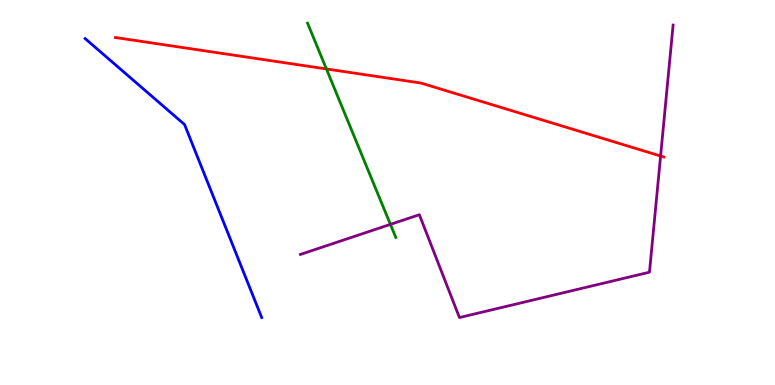[{'lines': ['blue', 'red'], 'intersections': []}, {'lines': ['green', 'red'], 'intersections': [{'x': 4.21, 'y': 8.21}]}, {'lines': ['purple', 'red'], 'intersections': [{'x': 8.52, 'y': 5.95}]}, {'lines': ['blue', 'green'], 'intersections': []}, {'lines': ['blue', 'purple'], 'intersections': []}, {'lines': ['green', 'purple'], 'intersections': [{'x': 5.04, 'y': 4.17}]}]